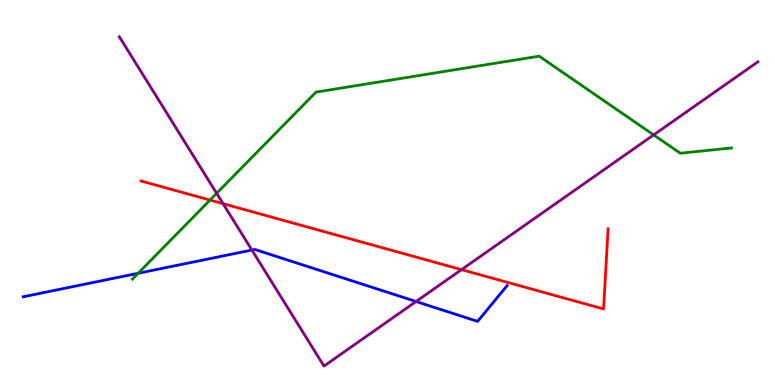[{'lines': ['blue', 'red'], 'intersections': []}, {'lines': ['green', 'red'], 'intersections': [{'x': 2.71, 'y': 4.8}]}, {'lines': ['purple', 'red'], 'intersections': [{'x': 2.88, 'y': 4.71}, {'x': 5.96, 'y': 3.0}]}, {'lines': ['blue', 'green'], 'intersections': [{'x': 1.78, 'y': 2.9}]}, {'lines': ['blue', 'purple'], 'intersections': [{'x': 3.25, 'y': 3.51}, {'x': 5.37, 'y': 2.17}]}, {'lines': ['green', 'purple'], 'intersections': [{'x': 2.8, 'y': 4.98}, {'x': 8.43, 'y': 6.5}]}]